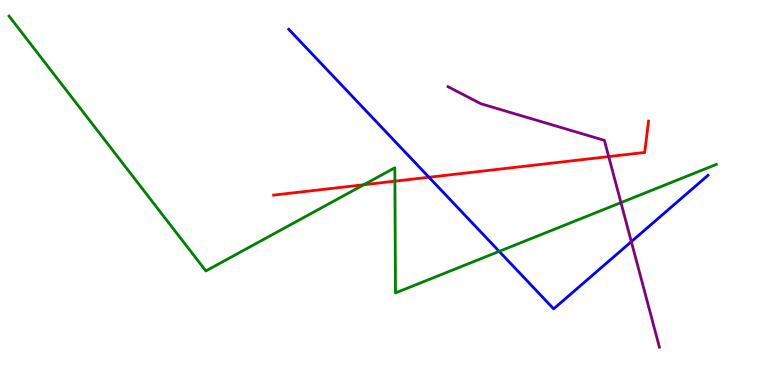[{'lines': ['blue', 'red'], 'intersections': [{'x': 5.53, 'y': 5.4}]}, {'lines': ['green', 'red'], 'intersections': [{'x': 4.69, 'y': 5.2}, {'x': 5.1, 'y': 5.29}]}, {'lines': ['purple', 'red'], 'intersections': [{'x': 7.85, 'y': 5.93}]}, {'lines': ['blue', 'green'], 'intersections': [{'x': 6.44, 'y': 3.47}]}, {'lines': ['blue', 'purple'], 'intersections': [{'x': 8.15, 'y': 3.72}]}, {'lines': ['green', 'purple'], 'intersections': [{'x': 8.01, 'y': 4.74}]}]